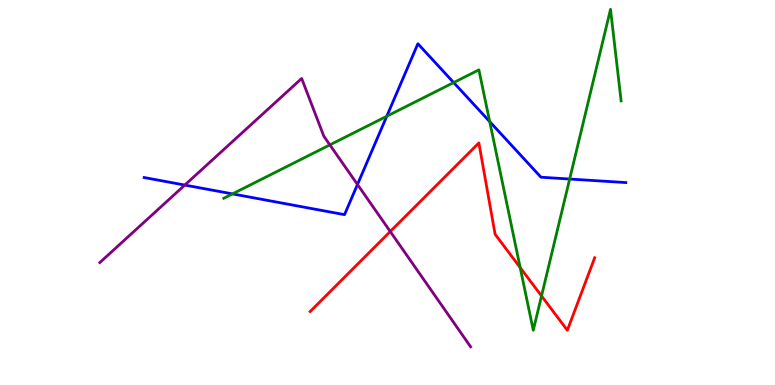[{'lines': ['blue', 'red'], 'intersections': []}, {'lines': ['green', 'red'], 'intersections': [{'x': 6.71, 'y': 3.05}, {'x': 6.99, 'y': 2.31}]}, {'lines': ['purple', 'red'], 'intersections': [{'x': 5.04, 'y': 3.99}]}, {'lines': ['blue', 'green'], 'intersections': [{'x': 3.0, 'y': 4.96}, {'x': 4.99, 'y': 6.98}, {'x': 5.85, 'y': 7.86}, {'x': 6.32, 'y': 6.84}, {'x': 7.35, 'y': 5.35}]}, {'lines': ['blue', 'purple'], 'intersections': [{'x': 2.38, 'y': 5.19}, {'x': 4.61, 'y': 5.21}]}, {'lines': ['green', 'purple'], 'intersections': [{'x': 4.26, 'y': 6.24}]}]